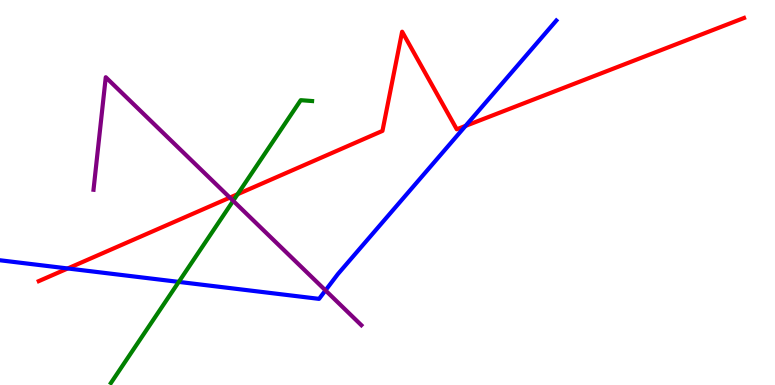[{'lines': ['blue', 'red'], 'intersections': [{'x': 0.874, 'y': 3.03}, {'x': 6.01, 'y': 6.73}]}, {'lines': ['green', 'red'], 'intersections': [{'x': 3.07, 'y': 4.96}]}, {'lines': ['purple', 'red'], 'intersections': [{'x': 2.97, 'y': 4.87}]}, {'lines': ['blue', 'green'], 'intersections': [{'x': 2.31, 'y': 2.68}]}, {'lines': ['blue', 'purple'], 'intersections': [{'x': 4.2, 'y': 2.46}]}, {'lines': ['green', 'purple'], 'intersections': [{'x': 3.01, 'y': 4.78}]}]